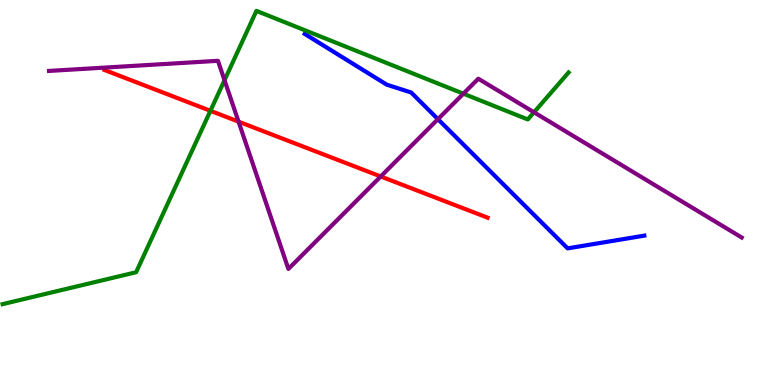[{'lines': ['blue', 'red'], 'intersections': []}, {'lines': ['green', 'red'], 'intersections': [{'x': 2.72, 'y': 7.12}]}, {'lines': ['purple', 'red'], 'intersections': [{'x': 3.08, 'y': 6.84}, {'x': 4.91, 'y': 5.42}]}, {'lines': ['blue', 'green'], 'intersections': []}, {'lines': ['blue', 'purple'], 'intersections': [{'x': 5.65, 'y': 6.9}]}, {'lines': ['green', 'purple'], 'intersections': [{'x': 2.9, 'y': 7.92}, {'x': 5.98, 'y': 7.57}, {'x': 6.89, 'y': 7.08}]}]